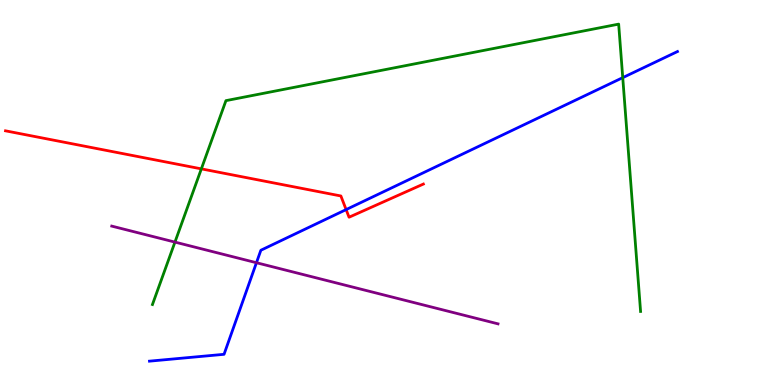[{'lines': ['blue', 'red'], 'intersections': [{'x': 4.47, 'y': 4.56}]}, {'lines': ['green', 'red'], 'intersections': [{'x': 2.6, 'y': 5.61}]}, {'lines': ['purple', 'red'], 'intersections': []}, {'lines': ['blue', 'green'], 'intersections': [{'x': 8.04, 'y': 7.98}]}, {'lines': ['blue', 'purple'], 'intersections': [{'x': 3.31, 'y': 3.18}]}, {'lines': ['green', 'purple'], 'intersections': [{'x': 2.26, 'y': 3.71}]}]